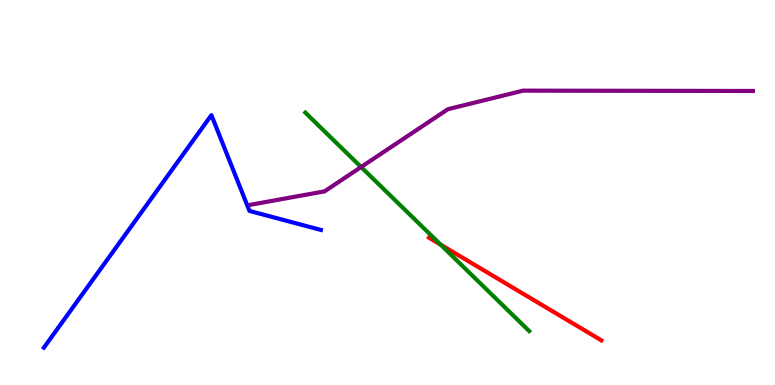[{'lines': ['blue', 'red'], 'intersections': []}, {'lines': ['green', 'red'], 'intersections': [{'x': 5.69, 'y': 3.65}]}, {'lines': ['purple', 'red'], 'intersections': []}, {'lines': ['blue', 'green'], 'intersections': []}, {'lines': ['blue', 'purple'], 'intersections': []}, {'lines': ['green', 'purple'], 'intersections': [{'x': 4.66, 'y': 5.66}]}]